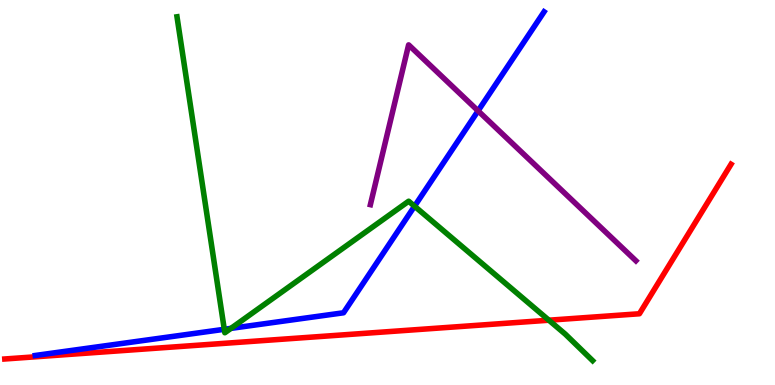[{'lines': ['blue', 'red'], 'intersections': []}, {'lines': ['green', 'red'], 'intersections': [{'x': 7.08, 'y': 1.68}]}, {'lines': ['purple', 'red'], 'intersections': []}, {'lines': ['blue', 'green'], 'intersections': [{'x': 2.89, 'y': 1.45}, {'x': 2.98, 'y': 1.47}, {'x': 5.35, 'y': 4.64}]}, {'lines': ['blue', 'purple'], 'intersections': [{'x': 6.17, 'y': 7.12}]}, {'lines': ['green', 'purple'], 'intersections': []}]